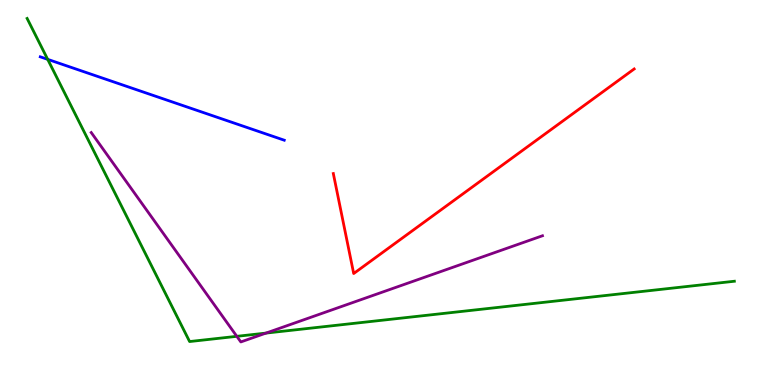[{'lines': ['blue', 'red'], 'intersections': []}, {'lines': ['green', 'red'], 'intersections': []}, {'lines': ['purple', 'red'], 'intersections': []}, {'lines': ['blue', 'green'], 'intersections': [{'x': 0.615, 'y': 8.46}]}, {'lines': ['blue', 'purple'], 'intersections': []}, {'lines': ['green', 'purple'], 'intersections': [{'x': 3.06, 'y': 1.26}, {'x': 3.43, 'y': 1.35}]}]